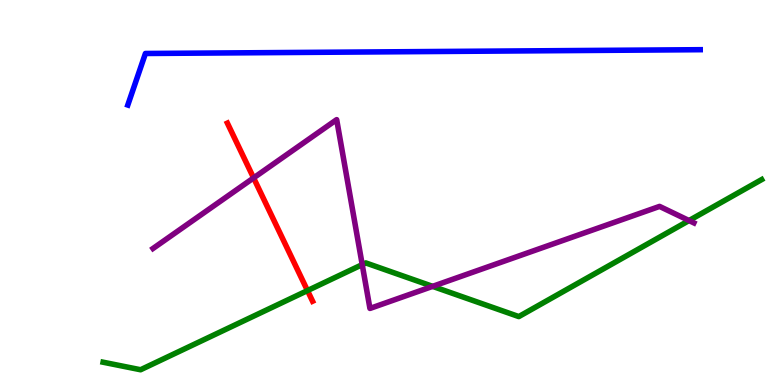[{'lines': ['blue', 'red'], 'intersections': []}, {'lines': ['green', 'red'], 'intersections': [{'x': 3.97, 'y': 2.45}]}, {'lines': ['purple', 'red'], 'intersections': [{'x': 3.27, 'y': 5.38}]}, {'lines': ['blue', 'green'], 'intersections': []}, {'lines': ['blue', 'purple'], 'intersections': []}, {'lines': ['green', 'purple'], 'intersections': [{'x': 4.67, 'y': 3.13}, {'x': 5.58, 'y': 2.56}, {'x': 8.89, 'y': 4.27}]}]